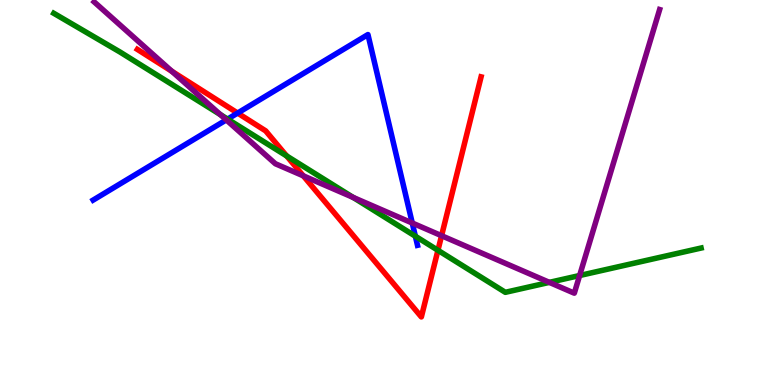[{'lines': ['blue', 'red'], 'intersections': [{'x': 3.07, 'y': 7.06}]}, {'lines': ['green', 'red'], 'intersections': [{'x': 3.7, 'y': 5.95}, {'x': 5.65, 'y': 3.5}]}, {'lines': ['purple', 'red'], 'intersections': [{'x': 2.22, 'y': 8.15}, {'x': 3.91, 'y': 5.43}, {'x': 5.7, 'y': 3.88}]}, {'lines': ['blue', 'green'], 'intersections': [{'x': 2.94, 'y': 6.91}, {'x': 5.36, 'y': 3.86}]}, {'lines': ['blue', 'purple'], 'intersections': [{'x': 2.92, 'y': 6.89}, {'x': 5.32, 'y': 4.21}]}, {'lines': ['green', 'purple'], 'intersections': [{'x': 2.84, 'y': 7.02}, {'x': 4.56, 'y': 4.87}, {'x': 7.09, 'y': 2.67}, {'x': 7.48, 'y': 2.84}]}]